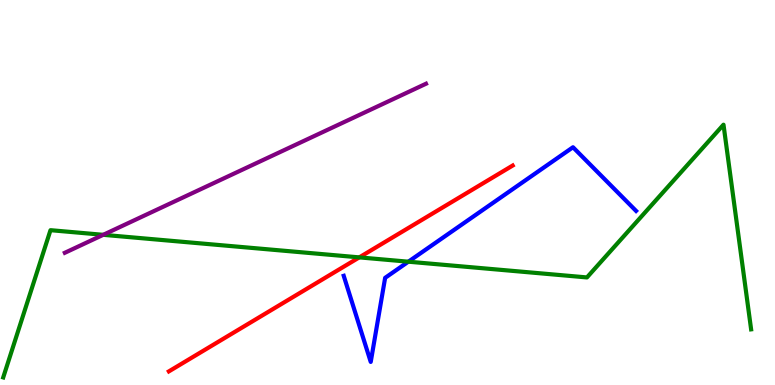[{'lines': ['blue', 'red'], 'intersections': []}, {'lines': ['green', 'red'], 'intersections': [{'x': 4.64, 'y': 3.31}]}, {'lines': ['purple', 'red'], 'intersections': []}, {'lines': ['blue', 'green'], 'intersections': [{'x': 5.27, 'y': 3.2}]}, {'lines': ['blue', 'purple'], 'intersections': []}, {'lines': ['green', 'purple'], 'intersections': [{'x': 1.33, 'y': 3.9}]}]